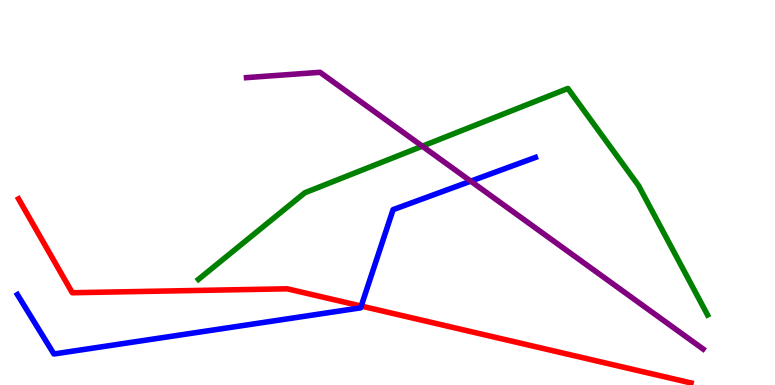[{'lines': ['blue', 'red'], 'intersections': [{'x': 4.66, 'y': 2.05}]}, {'lines': ['green', 'red'], 'intersections': []}, {'lines': ['purple', 'red'], 'intersections': []}, {'lines': ['blue', 'green'], 'intersections': []}, {'lines': ['blue', 'purple'], 'intersections': [{'x': 6.07, 'y': 5.29}]}, {'lines': ['green', 'purple'], 'intersections': [{'x': 5.45, 'y': 6.2}]}]